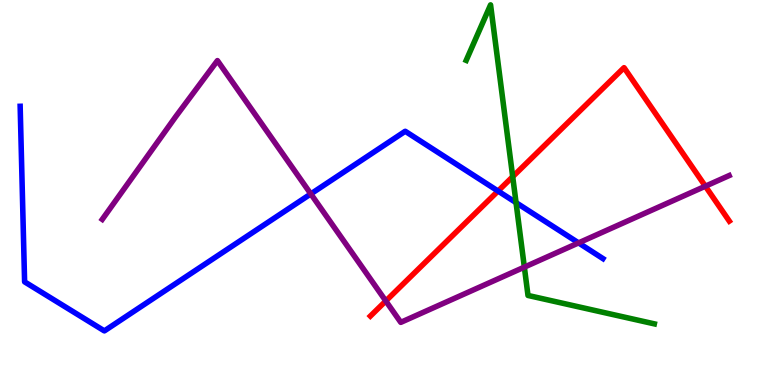[{'lines': ['blue', 'red'], 'intersections': [{'x': 6.43, 'y': 5.04}]}, {'lines': ['green', 'red'], 'intersections': [{'x': 6.62, 'y': 5.41}]}, {'lines': ['purple', 'red'], 'intersections': [{'x': 4.98, 'y': 2.18}, {'x': 9.1, 'y': 5.16}]}, {'lines': ['blue', 'green'], 'intersections': [{'x': 6.66, 'y': 4.74}]}, {'lines': ['blue', 'purple'], 'intersections': [{'x': 4.01, 'y': 4.96}, {'x': 7.47, 'y': 3.69}]}, {'lines': ['green', 'purple'], 'intersections': [{'x': 6.77, 'y': 3.06}]}]